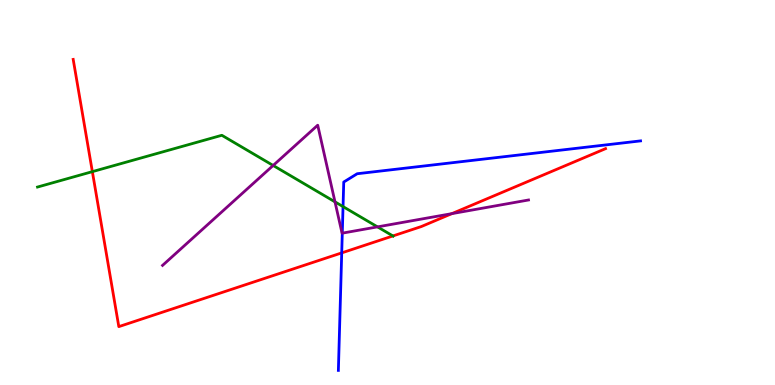[{'lines': ['blue', 'red'], 'intersections': [{'x': 4.41, 'y': 3.43}]}, {'lines': ['green', 'red'], 'intersections': [{'x': 1.19, 'y': 5.54}, {'x': 5.07, 'y': 3.87}]}, {'lines': ['purple', 'red'], 'intersections': [{'x': 5.83, 'y': 4.45}]}, {'lines': ['blue', 'green'], 'intersections': [{'x': 4.43, 'y': 4.63}]}, {'lines': ['blue', 'purple'], 'intersections': [{'x': 4.42, 'y': 3.94}]}, {'lines': ['green', 'purple'], 'intersections': [{'x': 3.52, 'y': 5.7}, {'x': 4.32, 'y': 4.76}, {'x': 4.87, 'y': 4.11}]}]